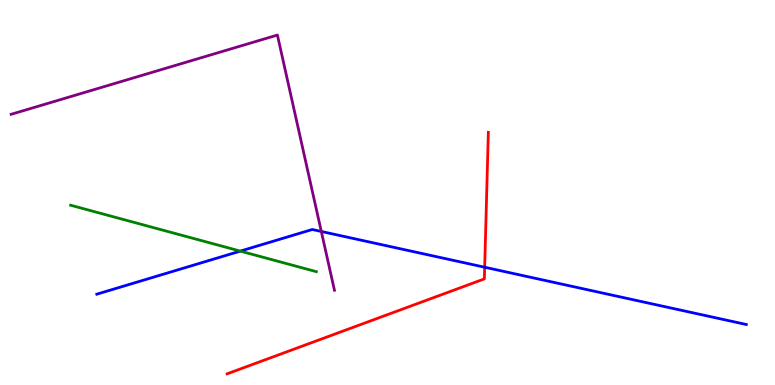[{'lines': ['blue', 'red'], 'intersections': [{'x': 6.25, 'y': 3.06}]}, {'lines': ['green', 'red'], 'intersections': []}, {'lines': ['purple', 'red'], 'intersections': []}, {'lines': ['blue', 'green'], 'intersections': [{'x': 3.1, 'y': 3.48}]}, {'lines': ['blue', 'purple'], 'intersections': [{'x': 4.15, 'y': 3.99}]}, {'lines': ['green', 'purple'], 'intersections': []}]